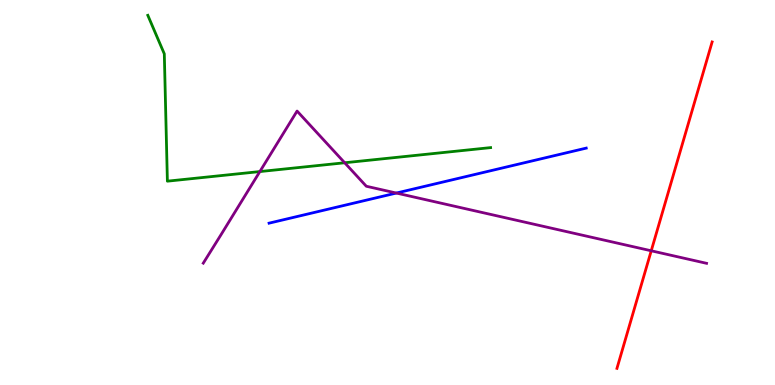[{'lines': ['blue', 'red'], 'intersections': []}, {'lines': ['green', 'red'], 'intersections': []}, {'lines': ['purple', 'red'], 'intersections': [{'x': 8.4, 'y': 3.49}]}, {'lines': ['blue', 'green'], 'intersections': []}, {'lines': ['blue', 'purple'], 'intersections': [{'x': 5.11, 'y': 4.99}]}, {'lines': ['green', 'purple'], 'intersections': [{'x': 3.35, 'y': 5.54}, {'x': 4.45, 'y': 5.77}]}]